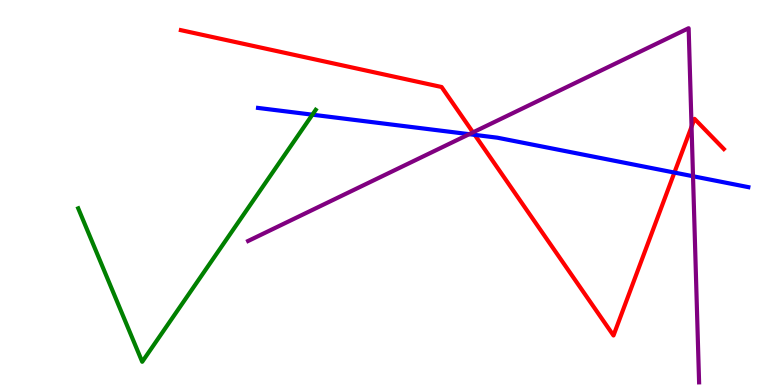[{'lines': ['blue', 'red'], 'intersections': [{'x': 6.13, 'y': 6.5}, {'x': 8.7, 'y': 5.52}]}, {'lines': ['green', 'red'], 'intersections': []}, {'lines': ['purple', 'red'], 'intersections': [{'x': 6.1, 'y': 6.56}, {'x': 8.92, 'y': 6.71}]}, {'lines': ['blue', 'green'], 'intersections': [{'x': 4.03, 'y': 7.02}]}, {'lines': ['blue', 'purple'], 'intersections': [{'x': 6.05, 'y': 6.51}, {'x': 8.94, 'y': 5.42}]}, {'lines': ['green', 'purple'], 'intersections': []}]